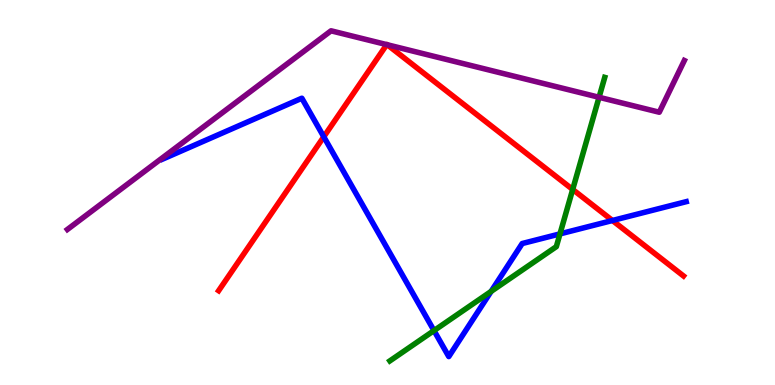[{'lines': ['blue', 'red'], 'intersections': [{'x': 4.18, 'y': 6.45}, {'x': 7.9, 'y': 4.27}]}, {'lines': ['green', 'red'], 'intersections': [{'x': 7.39, 'y': 5.08}]}, {'lines': ['purple', 'red'], 'intersections': [{'x': 4.99, 'y': 8.84}, {'x': 5.0, 'y': 8.84}]}, {'lines': ['blue', 'green'], 'intersections': [{'x': 5.6, 'y': 1.41}, {'x': 6.34, 'y': 2.43}, {'x': 7.23, 'y': 3.93}]}, {'lines': ['blue', 'purple'], 'intersections': []}, {'lines': ['green', 'purple'], 'intersections': [{'x': 7.73, 'y': 7.47}]}]